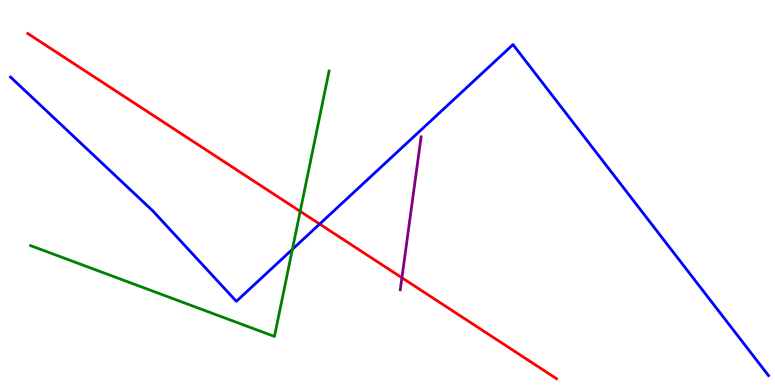[{'lines': ['blue', 'red'], 'intersections': [{'x': 4.12, 'y': 4.18}]}, {'lines': ['green', 'red'], 'intersections': [{'x': 3.87, 'y': 4.51}]}, {'lines': ['purple', 'red'], 'intersections': [{'x': 5.19, 'y': 2.79}]}, {'lines': ['blue', 'green'], 'intersections': [{'x': 3.77, 'y': 3.52}]}, {'lines': ['blue', 'purple'], 'intersections': []}, {'lines': ['green', 'purple'], 'intersections': []}]